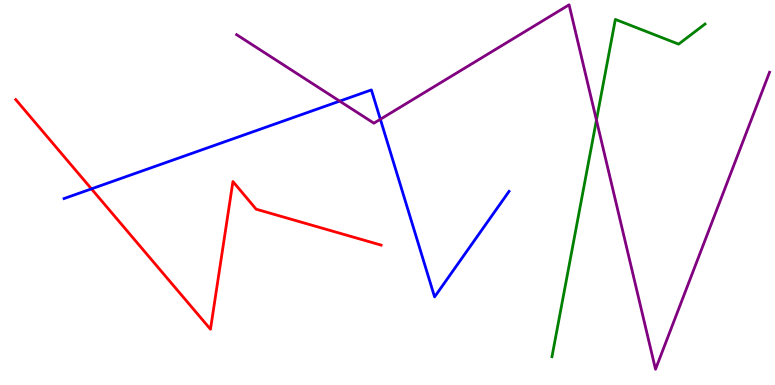[{'lines': ['blue', 'red'], 'intersections': [{'x': 1.18, 'y': 5.09}]}, {'lines': ['green', 'red'], 'intersections': []}, {'lines': ['purple', 'red'], 'intersections': []}, {'lines': ['blue', 'green'], 'intersections': []}, {'lines': ['blue', 'purple'], 'intersections': [{'x': 4.38, 'y': 7.37}, {'x': 4.91, 'y': 6.9}]}, {'lines': ['green', 'purple'], 'intersections': [{'x': 7.7, 'y': 6.88}]}]